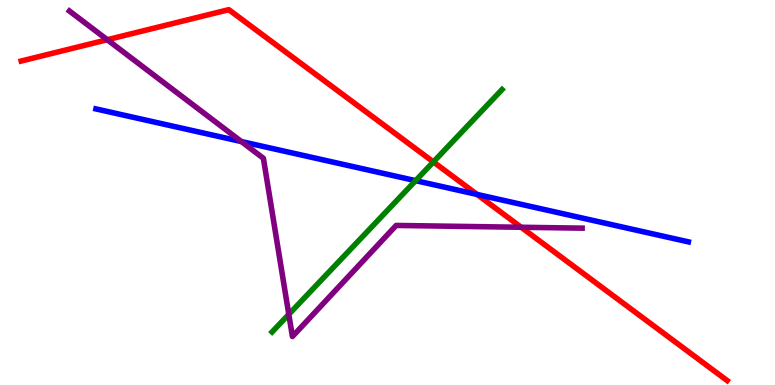[{'lines': ['blue', 'red'], 'intersections': [{'x': 6.16, 'y': 4.95}]}, {'lines': ['green', 'red'], 'intersections': [{'x': 5.59, 'y': 5.79}]}, {'lines': ['purple', 'red'], 'intersections': [{'x': 1.38, 'y': 8.97}, {'x': 6.72, 'y': 4.1}]}, {'lines': ['blue', 'green'], 'intersections': [{'x': 5.36, 'y': 5.31}]}, {'lines': ['blue', 'purple'], 'intersections': [{'x': 3.11, 'y': 6.32}]}, {'lines': ['green', 'purple'], 'intersections': [{'x': 3.73, 'y': 1.84}]}]